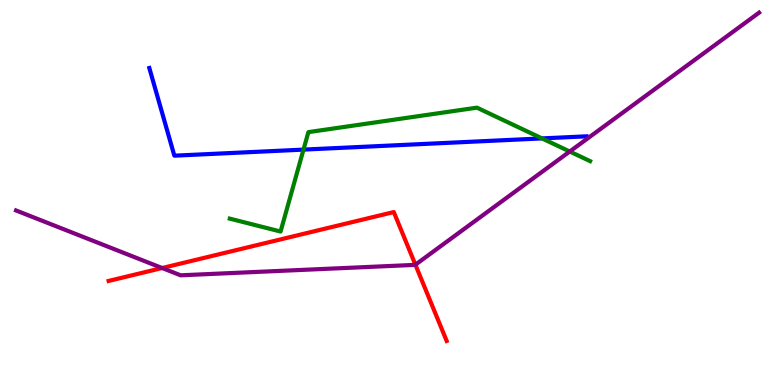[{'lines': ['blue', 'red'], 'intersections': []}, {'lines': ['green', 'red'], 'intersections': []}, {'lines': ['purple', 'red'], 'intersections': [{'x': 2.09, 'y': 3.04}, {'x': 5.36, 'y': 3.12}]}, {'lines': ['blue', 'green'], 'intersections': [{'x': 3.92, 'y': 6.11}, {'x': 6.99, 'y': 6.4}]}, {'lines': ['blue', 'purple'], 'intersections': []}, {'lines': ['green', 'purple'], 'intersections': [{'x': 7.35, 'y': 6.06}]}]